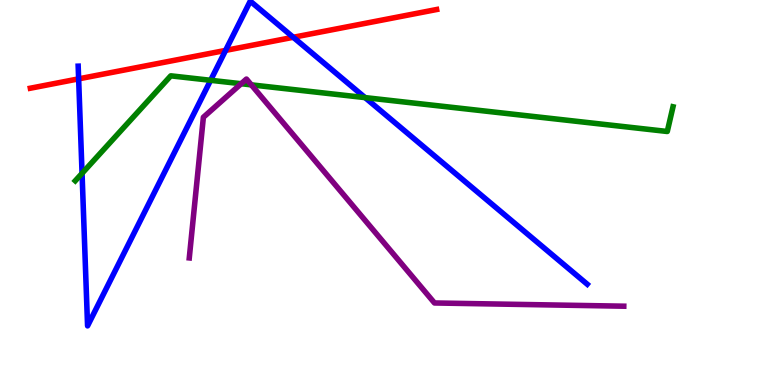[{'lines': ['blue', 'red'], 'intersections': [{'x': 1.01, 'y': 7.95}, {'x': 2.91, 'y': 8.69}, {'x': 3.78, 'y': 9.03}]}, {'lines': ['green', 'red'], 'intersections': []}, {'lines': ['purple', 'red'], 'intersections': []}, {'lines': ['blue', 'green'], 'intersections': [{'x': 1.06, 'y': 5.5}, {'x': 2.72, 'y': 7.91}, {'x': 4.71, 'y': 7.46}]}, {'lines': ['blue', 'purple'], 'intersections': []}, {'lines': ['green', 'purple'], 'intersections': [{'x': 3.11, 'y': 7.83}, {'x': 3.24, 'y': 7.8}]}]